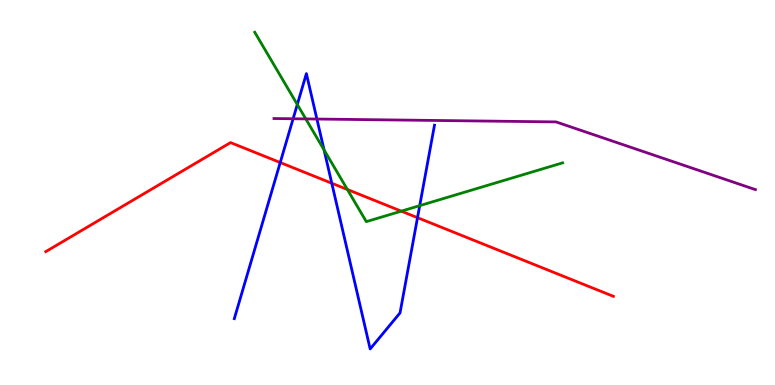[{'lines': ['blue', 'red'], 'intersections': [{'x': 3.62, 'y': 5.78}, {'x': 4.28, 'y': 5.24}, {'x': 5.39, 'y': 4.35}]}, {'lines': ['green', 'red'], 'intersections': [{'x': 4.48, 'y': 5.08}, {'x': 5.18, 'y': 4.52}]}, {'lines': ['purple', 'red'], 'intersections': []}, {'lines': ['blue', 'green'], 'intersections': [{'x': 3.84, 'y': 7.29}, {'x': 4.18, 'y': 6.11}, {'x': 5.42, 'y': 4.66}]}, {'lines': ['blue', 'purple'], 'intersections': [{'x': 3.78, 'y': 6.92}, {'x': 4.09, 'y': 6.91}]}, {'lines': ['green', 'purple'], 'intersections': [{'x': 3.95, 'y': 6.91}]}]